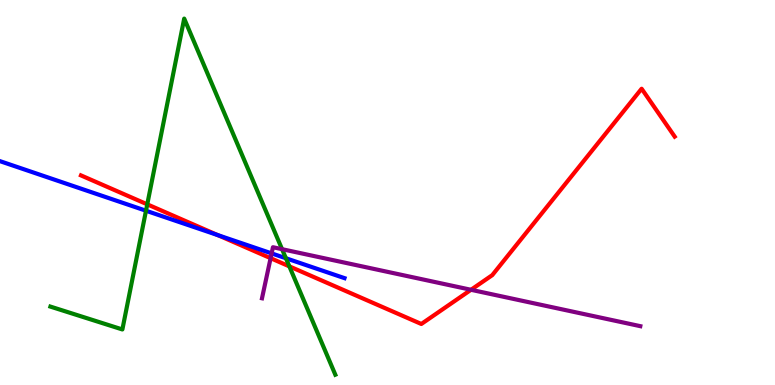[{'lines': ['blue', 'red'], 'intersections': [{'x': 2.81, 'y': 3.89}]}, {'lines': ['green', 'red'], 'intersections': [{'x': 1.9, 'y': 4.69}, {'x': 3.73, 'y': 3.08}]}, {'lines': ['purple', 'red'], 'intersections': [{'x': 3.49, 'y': 3.29}, {'x': 6.08, 'y': 2.47}]}, {'lines': ['blue', 'green'], 'intersections': [{'x': 1.88, 'y': 4.53}, {'x': 3.69, 'y': 3.29}]}, {'lines': ['blue', 'purple'], 'intersections': [{'x': 3.5, 'y': 3.42}]}, {'lines': ['green', 'purple'], 'intersections': [{'x': 3.64, 'y': 3.53}]}]